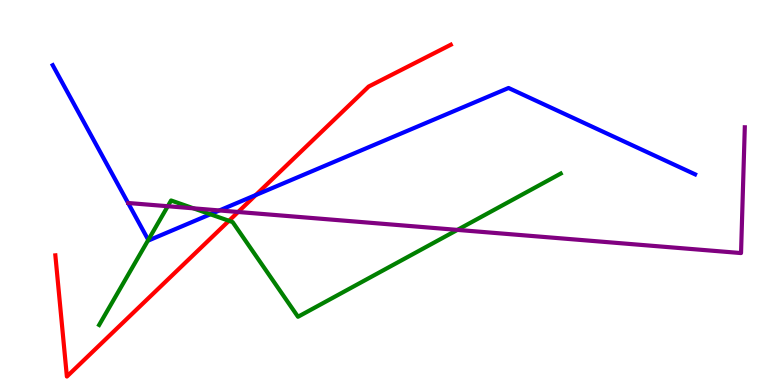[{'lines': ['blue', 'red'], 'intersections': [{'x': 3.3, 'y': 4.93}]}, {'lines': ['green', 'red'], 'intersections': [{'x': 2.95, 'y': 4.27}]}, {'lines': ['purple', 'red'], 'intersections': [{'x': 3.07, 'y': 4.49}]}, {'lines': ['blue', 'green'], 'intersections': [{'x': 1.91, 'y': 3.77}, {'x': 2.71, 'y': 4.43}]}, {'lines': ['blue', 'purple'], 'intersections': [{'x': 2.83, 'y': 4.53}]}, {'lines': ['green', 'purple'], 'intersections': [{'x': 2.16, 'y': 4.64}, {'x': 2.5, 'y': 4.59}, {'x': 5.9, 'y': 4.03}]}]